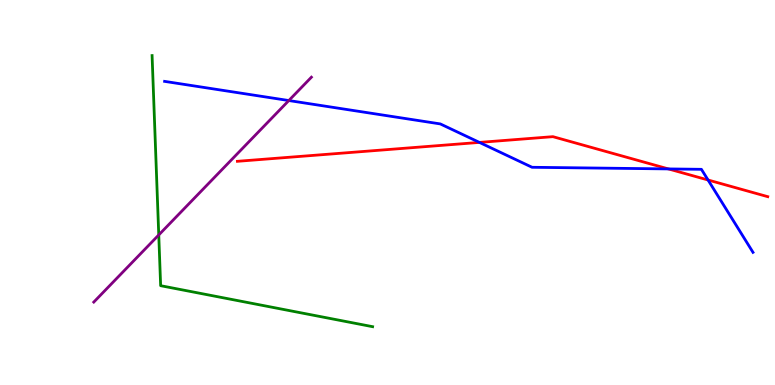[{'lines': ['blue', 'red'], 'intersections': [{'x': 6.19, 'y': 6.3}, {'x': 8.62, 'y': 5.61}, {'x': 9.14, 'y': 5.32}]}, {'lines': ['green', 'red'], 'intersections': []}, {'lines': ['purple', 'red'], 'intersections': []}, {'lines': ['blue', 'green'], 'intersections': []}, {'lines': ['blue', 'purple'], 'intersections': [{'x': 3.73, 'y': 7.39}]}, {'lines': ['green', 'purple'], 'intersections': [{'x': 2.05, 'y': 3.9}]}]